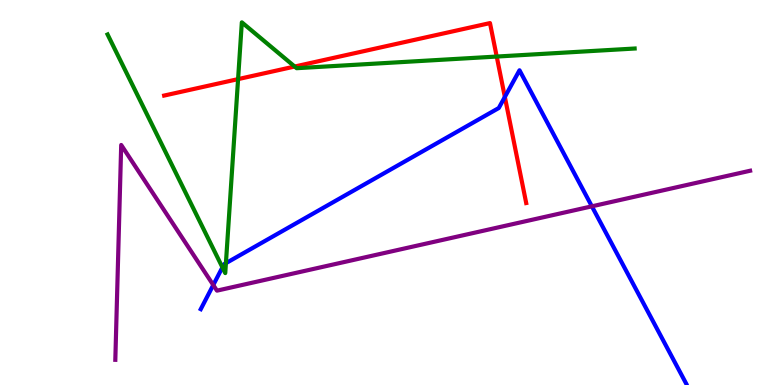[{'lines': ['blue', 'red'], 'intersections': [{'x': 6.51, 'y': 7.48}]}, {'lines': ['green', 'red'], 'intersections': [{'x': 3.07, 'y': 7.94}, {'x': 3.8, 'y': 8.27}, {'x': 6.41, 'y': 8.53}]}, {'lines': ['purple', 'red'], 'intersections': []}, {'lines': ['blue', 'green'], 'intersections': [{'x': 2.87, 'y': 3.06}, {'x': 2.92, 'y': 3.16}]}, {'lines': ['blue', 'purple'], 'intersections': [{'x': 2.75, 'y': 2.6}, {'x': 7.64, 'y': 4.64}]}, {'lines': ['green', 'purple'], 'intersections': []}]